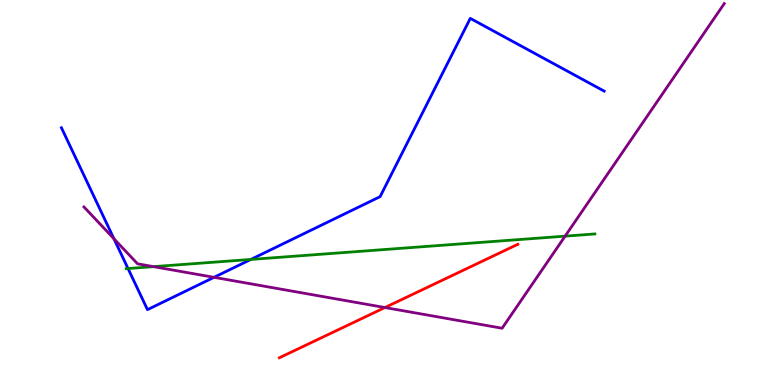[{'lines': ['blue', 'red'], 'intersections': []}, {'lines': ['green', 'red'], 'intersections': []}, {'lines': ['purple', 'red'], 'intersections': [{'x': 4.97, 'y': 2.01}]}, {'lines': ['blue', 'green'], 'intersections': [{'x': 1.65, 'y': 3.03}, {'x': 3.24, 'y': 3.26}]}, {'lines': ['blue', 'purple'], 'intersections': [{'x': 1.47, 'y': 3.8}, {'x': 2.76, 'y': 2.8}]}, {'lines': ['green', 'purple'], 'intersections': [{'x': 1.98, 'y': 3.07}, {'x': 7.29, 'y': 3.87}]}]